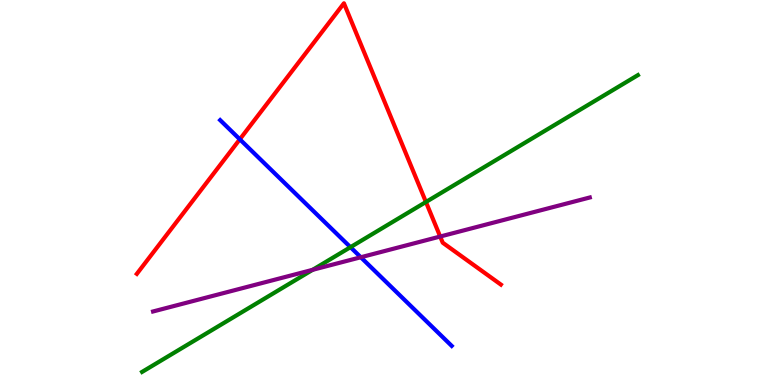[{'lines': ['blue', 'red'], 'intersections': [{'x': 3.09, 'y': 6.38}]}, {'lines': ['green', 'red'], 'intersections': [{'x': 5.5, 'y': 4.75}]}, {'lines': ['purple', 'red'], 'intersections': [{'x': 5.68, 'y': 3.86}]}, {'lines': ['blue', 'green'], 'intersections': [{'x': 4.52, 'y': 3.58}]}, {'lines': ['blue', 'purple'], 'intersections': [{'x': 4.66, 'y': 3.32}]}, {'lines': ['green', 'purple'], 'intersections': [{'x': 4.03, 'y': 2.99}]}]